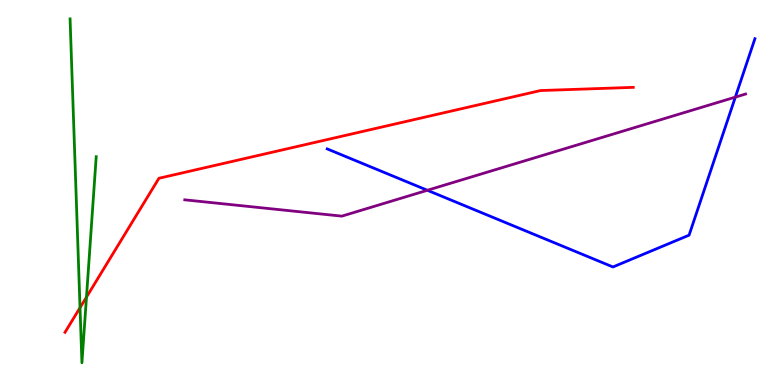[{'lines': ['blue', 'red'], 'intersections': []}, {'lines': ['green', 'red'], 'intersections': [{'x': 1.03, 'y': 2.01}, {'x': 1.12, 'y': 2.28}]}, {'lines': ['purple', 'red'], 'intersections': []}, {'lines': ['blue', 'green'], 'intersections': []}, {'lines': ['blue', 'purple'], 'intersections': [{'x': 5.51, 'y': 5.06}, {'x': 9.49, 'y': 7.48}]}, {'lines': ['green', 'purple'], 'intersections': []}]